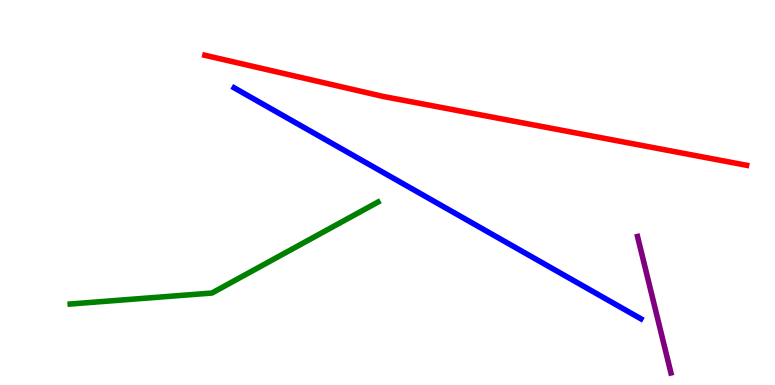[{'lines': ['blue', 'red'], 'intersections': []}, {'lines': ['green', 'red'], 'intersections': []}, {'lines': ['purple', 'red'], 'intersections': []}, {'lines': ['blue', 'green'], 'intersections': []}, {'lines': ['blue', 'purple'], 'intersections': []}, {'lines': ['green', 'purple'], 'intersections': []}]